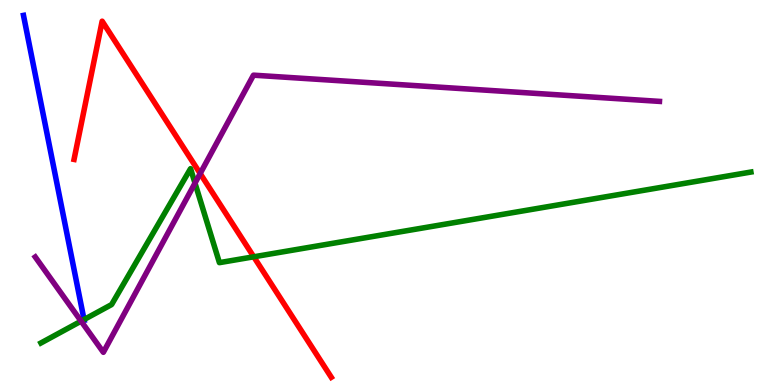[{'lines': ['blue', 'red'], 'intersections': []}, {'lines': ['green', 'red'], 'intersections': [{'x': 3.27, 'y': 3.33}]}, {'lines': ['purple', 'red'], 'intersections': [{'x': 2.58, 'y': 5.49}]}, {'lines': ['blue', 'green'], 'intersections': [{'x': 1.08, 'y': 1.7}]}, {'lines': ['blue', 'purple'], 'intersections': []}, {'lines': ['green', 'purple'], 'intersections': [{'x': 1.05, 'y': 1.66}, {'x': 2.52, 'y': 5.24}]}]